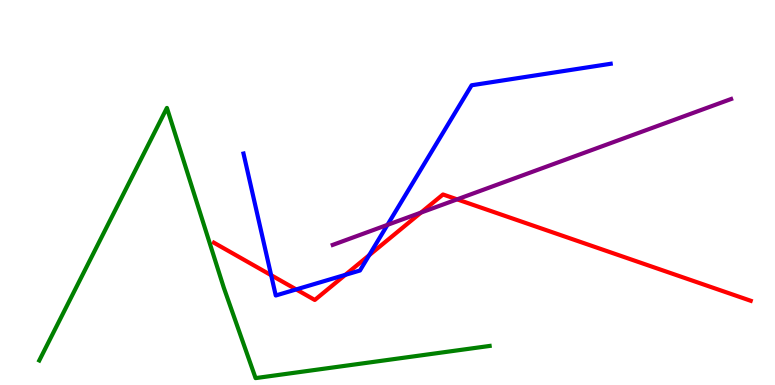[{'lines': ['blue', 'red'], 'intersections': [{'x': 3.5, 'y': 2.85}, {'x': 3.82, 'y': 2.48}, {'x': 4.46, 'y': 2.86}, {'x': 4.76, 'y': 3.37}]}, {'lines': ['green', 'red'], 'intersections': []}, {'lines': ['purple', 'red'], 'intersections': [{'x': 5.43, 'y': 4.48}, {'x': 5.9, 'y': 4.82}]}, {'lines': ['blue', 'green'], 'intersections': []}, {'lines': ['blue', 'purple'], 'intersections': [{'x': 5.0, 'y': 4.16}]}, {'lines': ['green', 'purple'], 'intersections': []}]